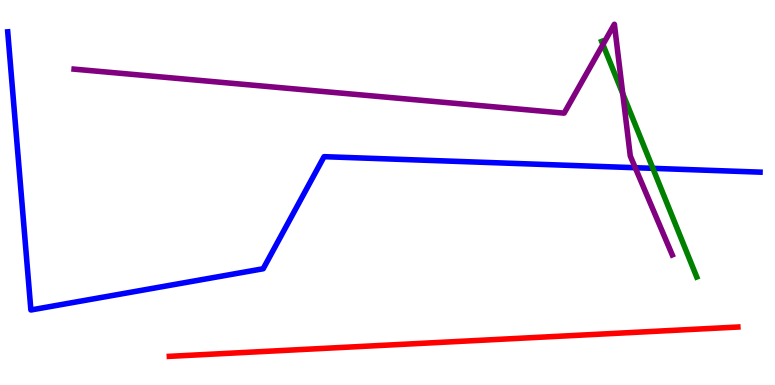[{'lines': ['blue', 'red'], 'intersections': []}, {'lines': ['green', 'red'], 'intersections': []}, {'lines': ['purple', 'red'], 'intersections': []}, {'lines': ['blue', 'green'], 'intersections': [{'x': 8.42, 'y': 5.63}]}, {'lines': ['blue', 'purple'], 'intersections': [{'x': 8.2, 'y': 5.64}]}, {'lines': ['green', 'purple'], 'intersections': [{'x': 7.78, 'y': 8.84}, {'x': 8.04, 'y': 7.57}]}]